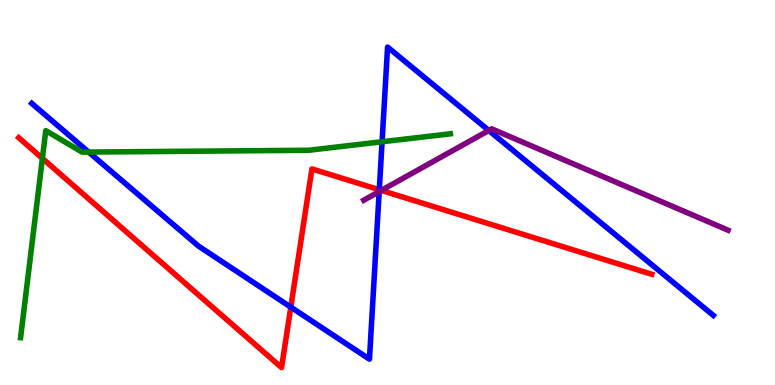[{'lines': ['blue', 'red'], 'intersections': [{'x': 3.75, 'y': 2.02}, {'x': 4.89, 'y': 5.07}]}, {'lines': ['green', 'red'], 'intersections': [{'x': 0.547, 'y': 5.89}]}, {'lines': ['purple', 'red'], 'intersections': [{'x': 4.92, 'y': 5.05}]}, {'lines': ['blue', 'green'], 'intersections': [{'x': 1.14, 'y': 6.05}, {'x': 4.93, 'y': 6.32}]}, {'lines': ['blue', 'purple'], 'intersections': [{'x': 4.89, 'y': 5.02}, {'x': 6.31, 'y': 6.61}]}, {'lines': ['green', 'purple'], 'intersections': []}]